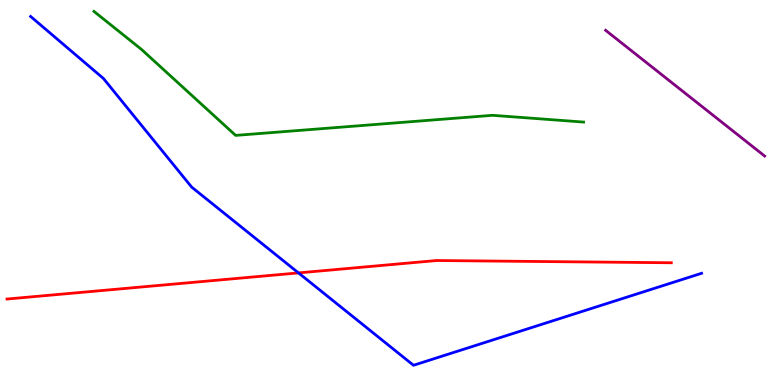[{'lines': ['blue', 'red'], 'intersections': [{'x': 3.85, 'y': 2.91}]}, {'lines': ['green', 'red'], 'intersections': []}, {'lines': ['purple', 'red'], 'intersections': []}, {'lines': ['blue', 'green'], 'intersections': []}, {'lines': ['blue', 'purple'], 'intersections': []}, {'lines': ['green', 'purple'], 'intersections': []}]